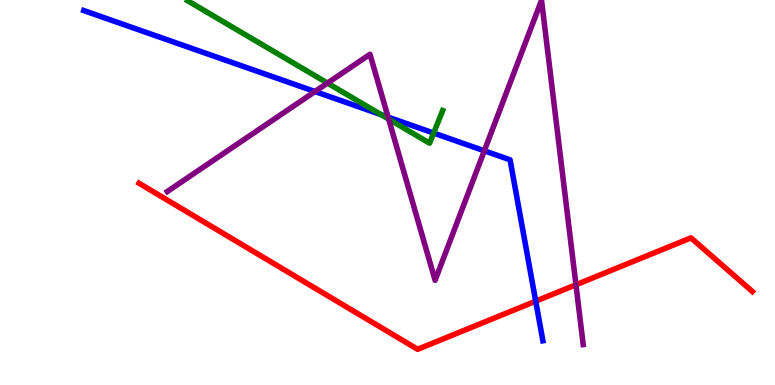[{'lines': ['blue', 'red'], 'intersections': [{'x': 6.91, 'y': 2.18}]}, {'lines': ['green', 'red'], 'intersections': []}, {'lines': ['purple', 'red'], 'intersections': [{'x': 7.43, 'y': 2.6}]}, {'lines': ['blue', 'green'], 'intersections': [{'x': 4.92, 'y': 7.02}, {'x': 5.6, 'y': 6.54}]}, {'lines': ['blue', 'purple'], 'intersections': [{'x': 4.06, 'y': 7.62}, {'x': 5.01, 'y': 6.96}, {'x': 6.25, 'y': 6.08}]}, {'lines': ['green', 'purple'], 'intersections': [{'x': 4.23, 'y': 7.84}, {'x': 5.01, 'y': 6.91}]}]